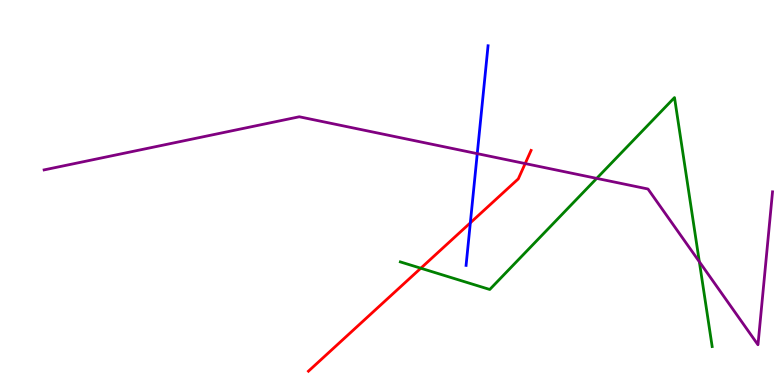[{'lines': ['blue', 'red'], 'intersections': [{'x': 6.07, 'y': 4.21}]}, {'lines': ['green', 'red'], 'intersections': [{'x': 5.43, 'y': 3.03}]}, {'lines': ['purple', 'red'], 'intersections': [{'x': 6.78, 'y': 5.75}]}, {'lines': ['blue', 'green'], 'intersections': []}, {'lines': ['blue', 'purple'], 'intersections': [{'x': 6.16, 'y': 6.01}]}, {'lines': ['green', 'purple'], 'intersections': [{'x': 7.7, 'y': 5.37}, {'x': 9.02, 'y': 3.2}]}]